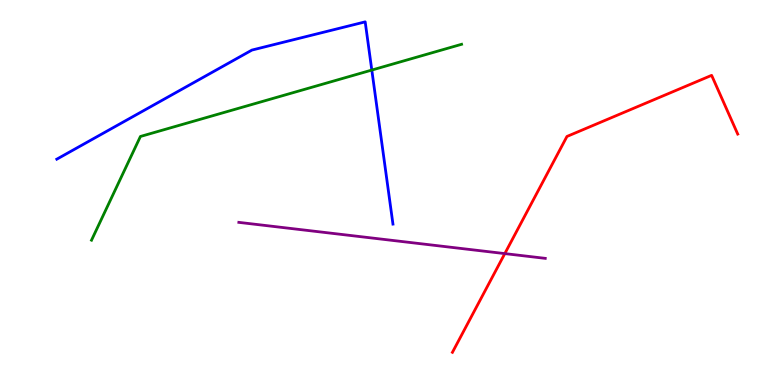[{'lines': ['blue', 'red'], 'intersections': []}, {'lines': ['green', 'red'], 'intersections': []}, {'lines': ['purple', 'red'], 'intersections': [{'x': 6.51, 'y': 3.41}]}, {'lines': ['blue', 'green'], 'intersections': [{'x': 4.8, 'y': 8.18}]}, {'lines': ['blue', 'purple'], 'intersections': []}, {'lines': ['green', 'purple'], 'intersections': []}]